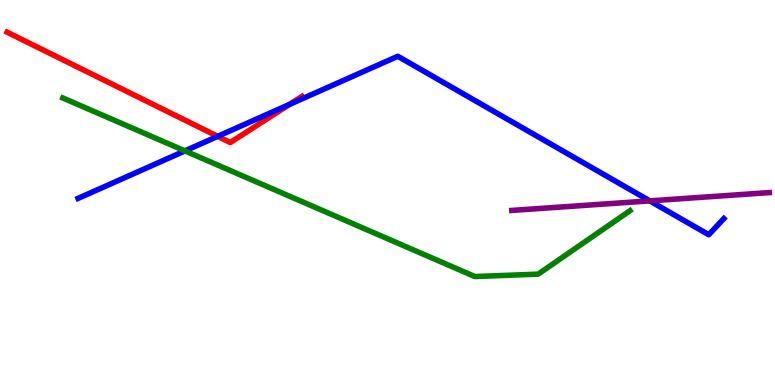[{'lines': ['blue', 'red'], 'intersections': [{'x': 2.81, 'y': 6.46}, {'x': 3.74, 'y': 7.29}]}, {'lines': ['green', 'red'], 'intersections': []}, {'lines': ['purple', 'red'], 'intersections': []}, {'lines': ['blue', 'green'], 'intersections': [{'x': 2.39, 'y': 6.08}]}, {'lines': ['blue', 'purple'], 'intersections': [{'x': 8.38, 'y': 4.78}]}, {'lines': ['green', 'purple'], 'intersections': []}]